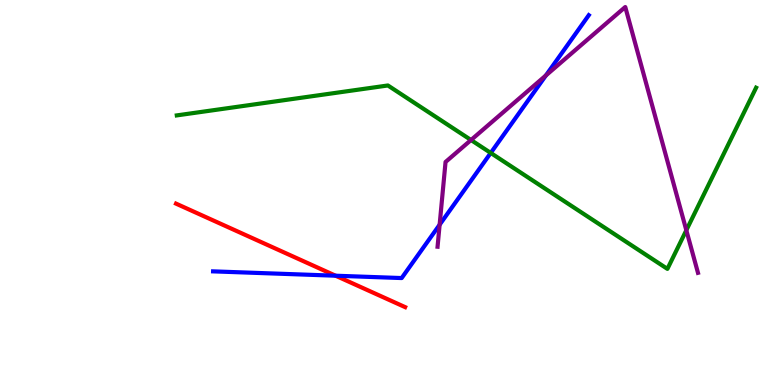[{'lines': ['blue', 'red'], 'intersections': [{'x': 4.33, 'y': 2.84}]}, {'lines': ['green', 'red'], 'intersections': []}, {'lines': ['purple', 'red'], 'intersections': []}, {'lines': ['blue', 'green'], 'intersections': [{'x': 6.33, 'y': 6.03}]}, {'lines': ['blue', 'purple'], 'intersections': [{'x': 5.67, 'y': 4.16}, {'x': 7.04, 'y': 8.04}]}, {'lines': ['green', 'purple'], 'intersections': [{'x': 6.08, 'y': 6.36}, {'x': 8.86, 'y': 4.02}]}]